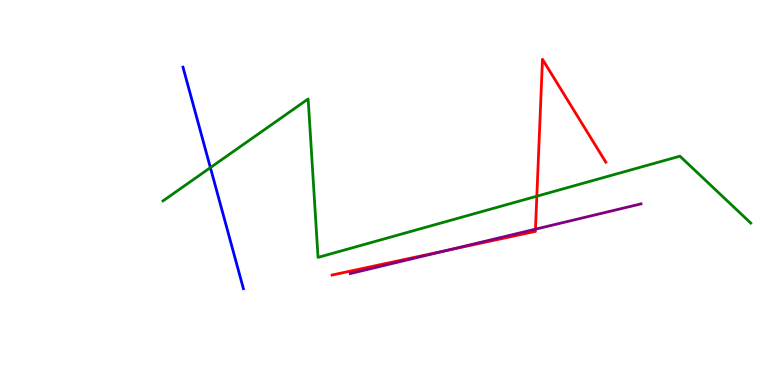[{'lines': ['blue', 'red'], 'intersections': []}, {'lines': ['green', 'red'], 'intersections': [{'x': 6.93, 'y': 4.9}]}, {'lines': ['purple', 'red'], 'intersections': [{'x': 5.77, 'y': 3.5}, {'x': 6.91, 'y': 4.05}]}, {'lines': ['blue', 'green'], 'intersections': [{'x': 2.71, 'y': 5.65}]}, {'lines': ['blue', 'purple'], 'intersections': []}, {'lines': ['green', 'purple'], 'intersections': []}]